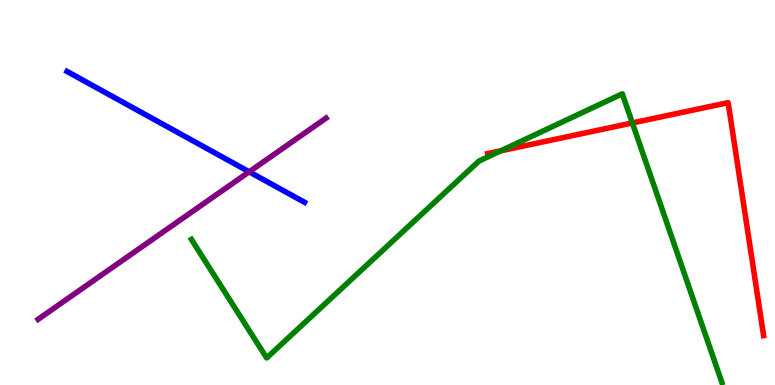[{'lines': ['blue', 'red'], 'intersections': []}, {'lines': ['green', 'red'], 'intersections': [{'x': 6.46, 'y': 6.08}, {'x': 8.16, 'y': 6.81}]}, {'lines': ['purple', 'red'], 'intersections': []}, {'lines': ['blue', 'green'], 'intersections': []}, {'lines': ['blue', 'purple'], 'intersections': [{'x': 3.22, 'y': 5.54}]}, {'lines': ['green', 'purple'], 'intersections': []}]